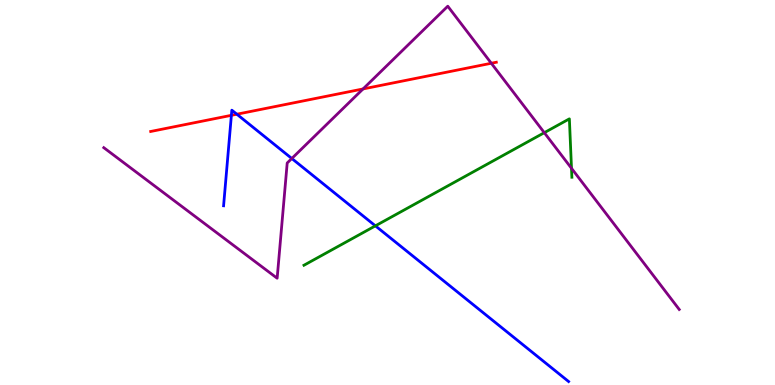[{'lines': ['blue', 'red'], 'intersections': [{'x': 2.99, 'y': 7.0}, {'x': 3.06, 'y': 7.03}]}, {'lines': ['green', 'red'], 'intersections': []}, {'lines': ['purple', 'red'], 'intersections': [{'x': 4.68, 'y': 7.69}, {'x': 6.34, 'y': 8.36}]}, {'lines': ['blue', 'green'], 'intersections': [{'x': 4.84, 'y': 4.13}]}, {'lines': ['blue', 'purple'], 'intersections': [{'x': 3.77, 'y': 5.88}]}, {'lines': ['green', 'purple'], 'intersections': [{'x': 7.02, 'y': 6.55}, {'x': 7.37, 'y': 5.63}]}]